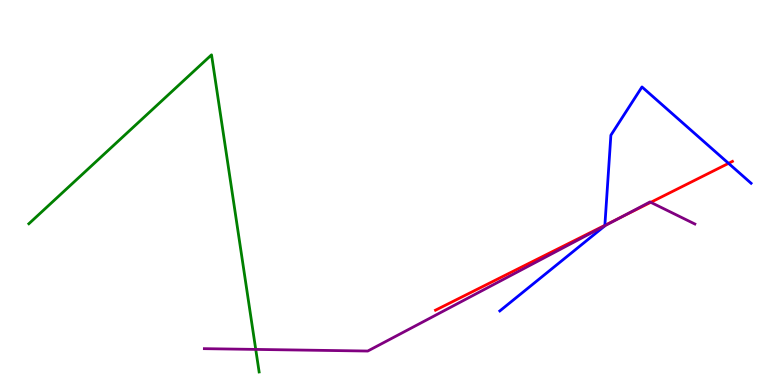[{'lines': ['blue', 'red'], 'intersections': [{'x': 7.8, 'y': 4.15}, {'x': 9.4, 'y': 5.76}]}, {'lines': ['green', 'red'], 'intersections': []}, {'lines': ['purple', 'red'], 'intersections': [{'x': 8.02, 'y': 4.36}, {'x': 8.4, 'y': 4.74}]}, {'lines': ['blue', 'green'], 'intersections': []}, {'lines': ['blue', 'purple'], 'intersections': [{'x': 7.8, 'y': 4.14}]}, {'lines': ['green', 'purple'], 'intersections': [{'x': 3.3, 'y': 0.924}]}]